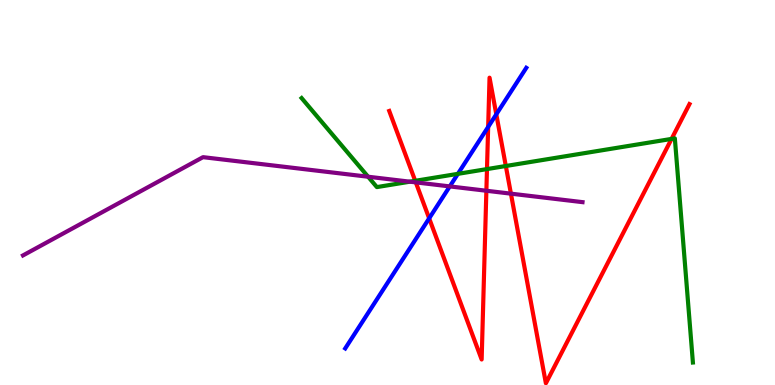[{'lines': ['blue', 'red'], 'intersections': [{'x': 5.54, 'y': 4.33}, {'x': 6.3, 'y': 6.7}, {'x': 6.4, 'y': 7.03}]}, {'lines': ['green', 'red'], 'intersections': [{'x': 5.36, 'y': 5.3}, {'x': 6.28, 'y': 5.61}, {'x': 6.53, 'y': 5.69}, {'x': 8.67, 'y': 6.39}]}, {'lines': ['purple', 'red'], 'intersections': [{'x': 5.37, 'y': 5.26}, {'x': 6.28, 'y': 5.05}, {'x': 6.59, 'y': 4.97}]}, {'lines': ['blue', 'green'], 'intersections': [{'x': 5.91, 'y': 5.48}]}, {'lines': ['blue', 'purple'], 'intersections': [{'x': 5.8, 'y': 5.16}]}, {'lines': ['green', 'purple'], 'intersections': [{'x': 4.75, 'y': 5.41}, {'x': 5.29, 'y': 5.28}]}]